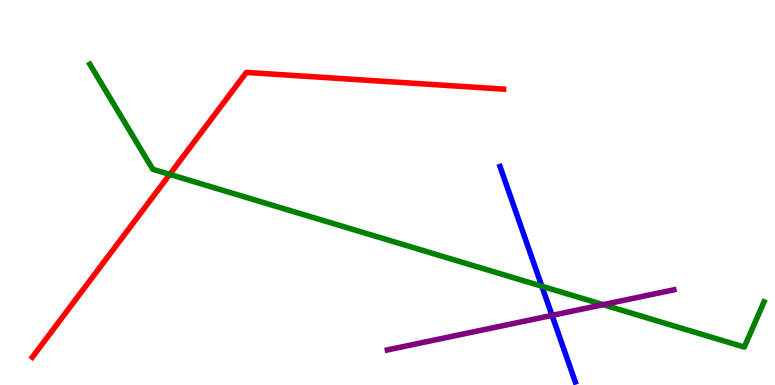[{'lines': ['blue', 'red'], 'intersections': []}, {'lines': ['green', 'red'], 'intersections': [{'x': 2.19, 'y': 5.47}]}, {'lines': ['purple', 'red'], 'intersections': []}, {'lines': ['blue', 'green'], 'intersections': [{'x': 6.99, 'y': 2.57}]}, {'lines': ['blue', 'purple'], 'intersections': [{'x': 7.12, 'y': 1.81}]}, {'lines': ['green', 'purple'], 'intersections': [{'x': 7.78, 'y': 2.09}]}]